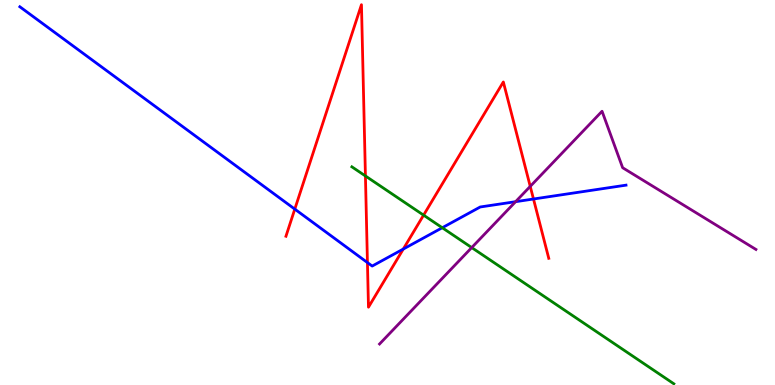[{'lines': ['blue', 'red'], 'intersections': [{'x': 3.8, 'y': 4.57}, {'x': 4.74, 'y': 3.18}, {'x': 5.2, 'y': 3.53}, {'x': 6.88, 'y': 4.83}]}, {'lines': ['green', 'red'], 'intersections': [{'x': 4.72, 'y': 5.43}, {'x': 5.47, 'y': 4.41}]}, {'lines': ['purple', 'red'], 'intersections': [{'x': 6.84, 'y': 5.16}]}, {'lines': ['blue', 'green'], 'intersections': [{'x': 5.71, 'y': 4.08}]}, {'lines': ['blue', 'purple'], 'intersections': [{'x': 6.65, 'y': 4.76}]}, {'lines': ['green', 'purple'], 'intersections': [{'x': 6.09, 'y': 3.57}]}]